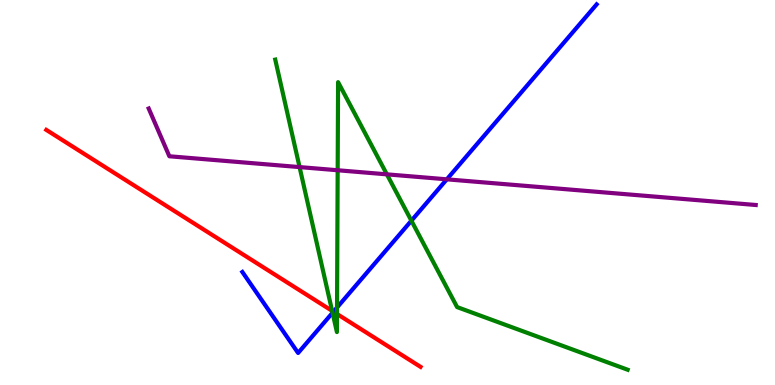[{'lines': ['blue', 'red'], 'intersections': [{'x': 4.3, 'y': 1.9}]}, {'lines': ['green', 'red'], 'intersections': [{'x': 4.29, 'y': 1.93}, {'x': 4.35, 'y': 1.85}]}, {'lines': ['purple', 'red'], 'intersections': []}, {'lines': ['blue', 'green'], 'intersections': [{'x': 4.29, 'y': 1.88}, {'x': 4.35, 'y': 2.01}, {'x': 5.31, 'y': 4.27}]}, {'lines': ['blue', 'purple'], 'intersections': [{'x': 5.77, 'y': 5.34}]}, {'lines': ['green', 'purple'], 'intersections': [{'x': 3.87, 'y': 5.66}, {'x': 4.36, 'y': 5.58}, {'x': 4.99, 'y': 5.47}]}]